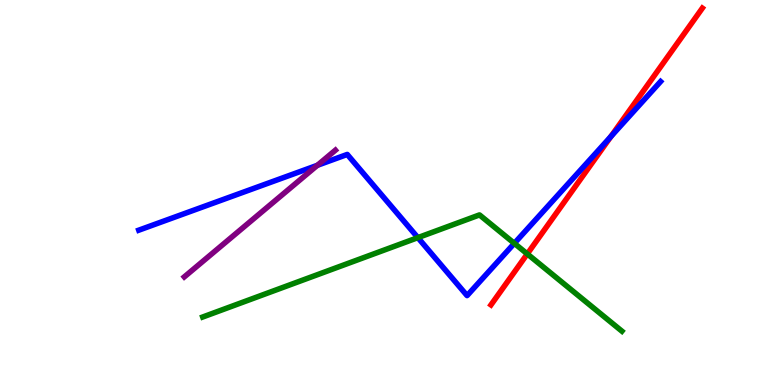[{'lines': ['blue', 'red'], 'intersections': [{'x': 7.88, 'y': 6.46}]}, {'lines': ['green', 'red'], 'intersections': [{'x': 6.8, 'y': 3.4}]}, {'lines': ['purple', 'red'], 'intersections': []}, {'lines': ['blue', 'green'], 'intersections': [{'x': 5.39, 'y': 3.83}, {'x': 6.64, 'y': 3.68}]}, {'lines': ['blue', 'purple'], 'intersections': [{'x': 4.1, 'y': 5.71}]}, {'lines': ['green', 'purple'], 'intersections': []}]